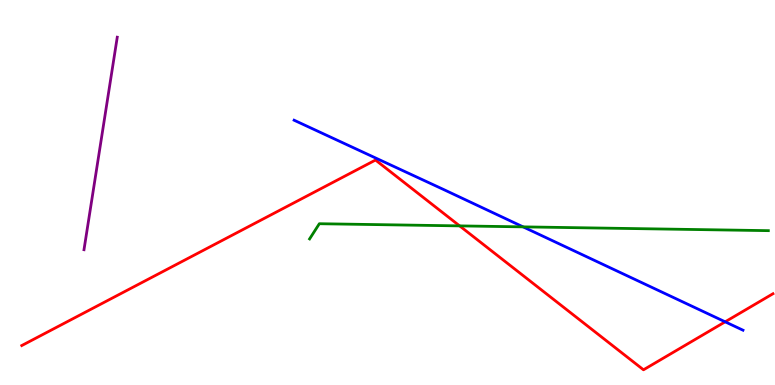[{'lines': ['blue', 'red'], 'intersections': [{'x': 9.36, 'y': 1.64}]}, {'lines': ['green', 'red'], 'intersections': [{'x': 5.93, 'y': 4.13}]}, {'lines': ['purple', 'red'], 'intersections': []}, {'lines': ['blue', 'green'], 'intersections': [{'x': 6.75, 'y': 4.11}]}, {'lines': ['blue', 'purple'], 'intersections': []}, {'lines': ['green', 'purple'], 'intersections': []}]